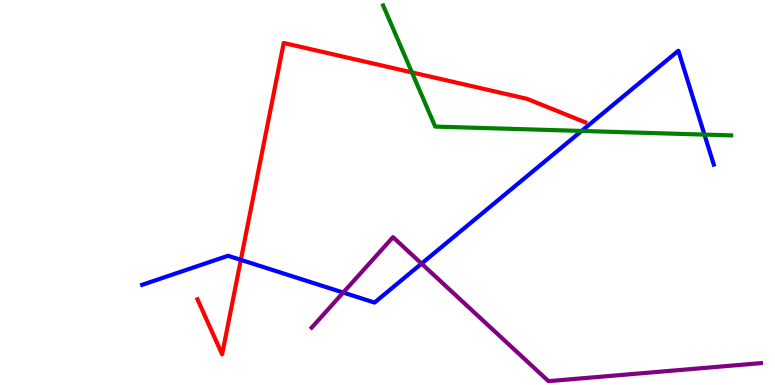[{'lines': ['blue', 'red'], 'intersections': [{'x': 3.11, 'y': 3.25}]}, {'lines': ['green', 'red'], 'intersections': [{'x': 5.32, 'y': 8.12}]}, {'lines': ['purple', 'red'], 'intersections': []}, {'lines': ['blue', 'green'], 'intersections': [{'x': 7.5, 'y': 6.6}, {'x': 9.09, 'y': 6.5}]}, {'lines': ['blue', 'purple'], 'intersections': [{'x': 4.43, 'y': 2.4}, {'x': 5.44, 'y': 3.15}]}, {'lines': ['green', 'purple'], 'intersections': []}]